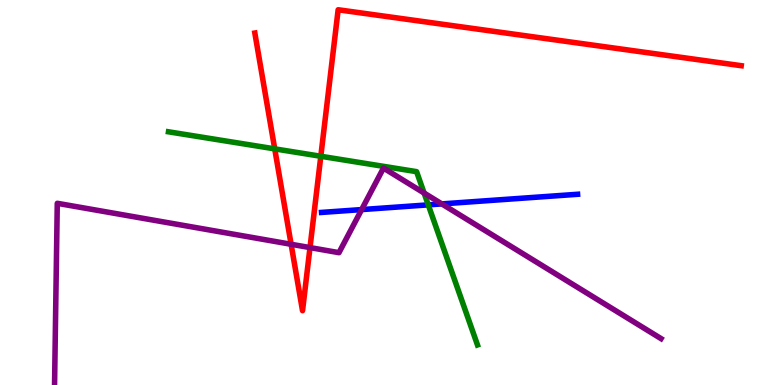[{'lines': ['blue', 'red'], 'intersections': []}, {'lines': ['green', 'red'], 'intersections': [{'x': 3.54, 'y': 6.13}, {'x': 4.14, 'y': 5.94}]}, {'lines': ['purple', 'red'], 'intersections': [{'x': 3.76, 'y': 3.66}, {'x': 4.0, 'y': 3.57}]}, {'lines': ['blue', 'green'], 'intersections': [{'x': 5.53, 'y': 4.68}]}, {'lines': ['blue', 'purple'], 'intersections': [{'x': 4.67, 'y': 4.56}, {'x': 5.7, 'y': 4.7}]}, {'lines': ['green', 'purple'], 'intersections': [{'x': 5.47, 'y': 4.99}]}]